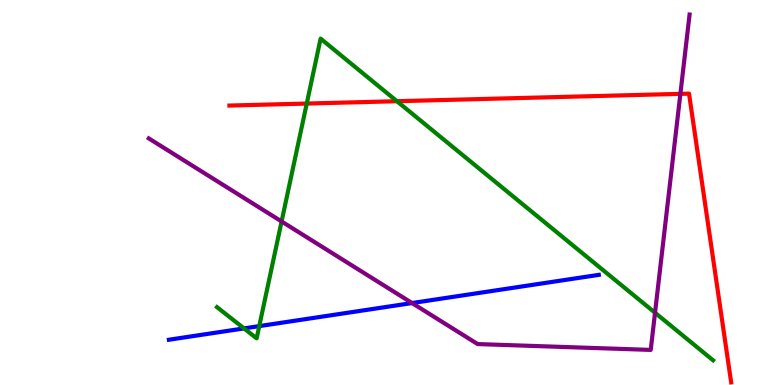[{'lines': ['blue', 'red'], 'intersections': []}, {'lines': ['green', 'red'], 'intersections': [{'x': 3.96, 'y': 7.31}, {'x': 5.12, 'y': 7.37}]}, {'lines': ['purple', 'red'], 'intersections': [{'x': 8.78, 'y': 7.56}]}, {'lines': ['blue', 'green'], 'intersections': [{'x': 3.15, 'y': 1.47}, {'x': 3.35, 'y': 1.53}]}, {'lines': ['blue', 'purple'], 'intersections': [{'x': 5.32, 'y': 2.13}]}, {'lines': ['green', 'purple'], 'intersections': [{'x': 3.63, 'y': 4.25}, {'x': 8.45, 'y': 1.88}]}]